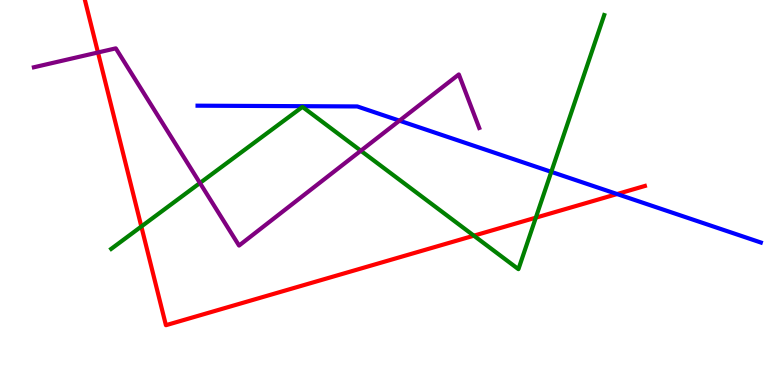[{'lines': ['blue', 'red'], 'intersections': [{'x': 7.96, 'y': 4.96}]}, {'lines': ['green', 'red'], 'intersections': [{'x': 1.82, 'y': 4.12}, {'x': 6.11, 'y': 3.88}, {'x': 6.91, 'y': 4.35}]}, {'lines': ['purple', 'red'], 'intersections': [{'x': 1.26, 'y': 8.64}]}, {'lines': ['blue', 'green'], 'intersections': [{'x': 7.11, 'y': 5.54}]}, {'lines': ['blue', 'purple'], 'intersections': [{'x': 5.15, 'y': 6.87}]}, {'lines': ['green', 'purple'], 'intersections': [{'x': 2.58, 'y': 5.25}, {'x': 4.66, 'y': 6.08}]}]